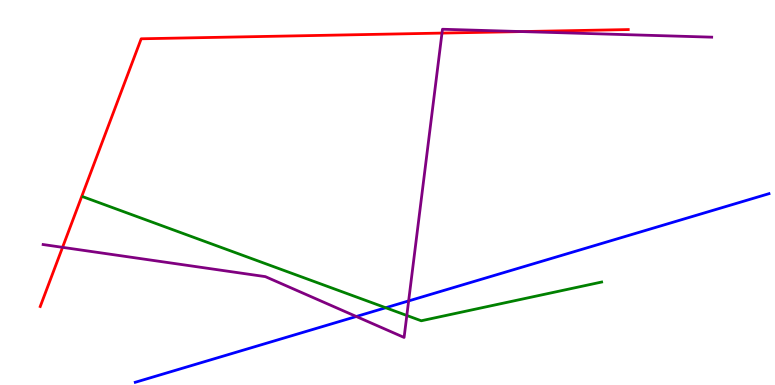[{'lines': ['blue', 'red'], 'intersections': []}, {'lines': ['green', 'red'], 'intersections': []}, {'lines': ['purple', 'red'], 'intersections': [{'x': 0.807, 'y': 3.58}, {'x': 5.7, 'y': 9.14}, {'x': 6.73, 'y': 9.18}]}, {'lines': ['blue', 'green'], 'intersections': [{'x': 4.98, 'y': 2.01}]}, {'lines': ['blue', 'purple'], 'intersections': [{'x': 4.6, 'y': 1.78}, {'x': 5.27, 'y': 2.18}]}, {'lines': ['green', 'purple'], 'intersections': [{'x': 5.25, 'y': 1.81}]}]